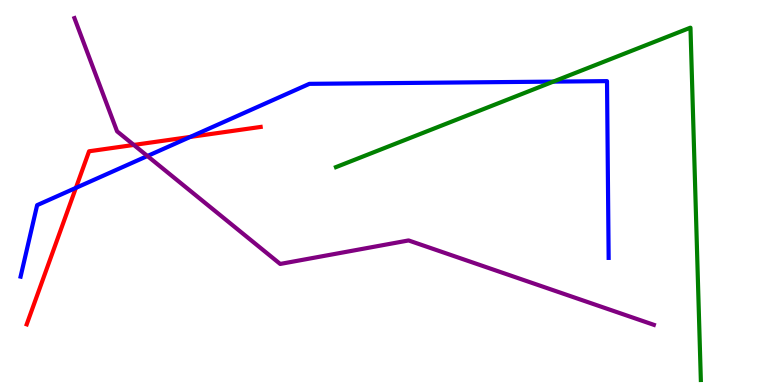[{'lines': ['blue', 'red'], 'intersections': [{'x': 0.979, 'y': 5.12}, {'x': 2.45, 'y': 6.44}]}, {'lines': ['green', 'red'], 'intersections': []}, {'lines': ['purple', 'red'], 'intersections': [{'x': 1.73, 'y': 6.24}]}, {'lines': ['blue', 'green'], 'intersections': [{'x': 7.14, 'y': 7.88}]}, {'lines': ['blue', 'purple'], 'intersections': [{'x': 1.9, 'y': 5.95}]}, {'lines': ['green', 'purple'], 'intersections': []}]